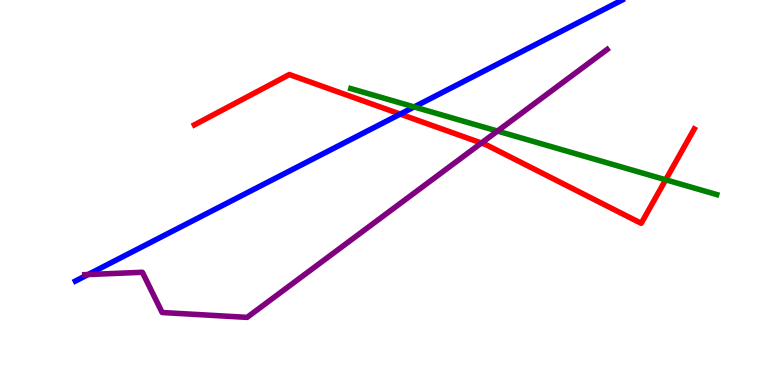[{'lines': ['blue', 'red'], 'intersections': [{'x': 5.16, 'y': 7.04}]}, {'lines': ['green', 'red'], 'intersections': [{'x': 8.59, 'y': 5.33}]}, {'lines': ['purple', 'red'], 'intersections': [{'x': 6.21, 'y': 6.28}]}, {'lines': ['blue', 'green'], 'intersections': [{'x': 5.34, 'y': 7.22}]}, {'lines': ['blue', 'purple'], 'intersections': [{'x': 1.14, 'y': 2.87}]}, {'lines': ['green', 'purple'], 'intersections': [{'x': 6.42, 'y': 6.6}]}]